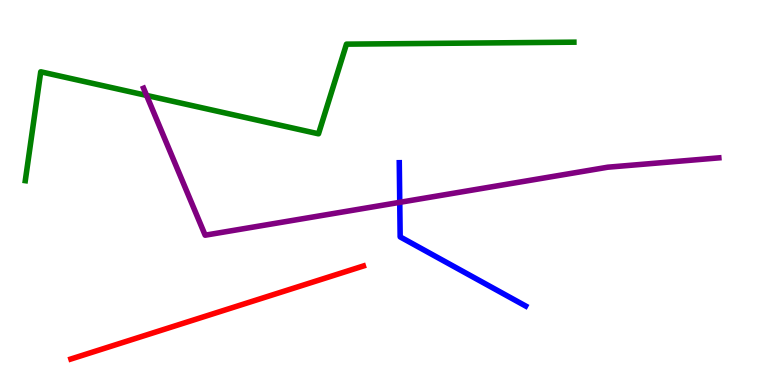[{'lines': ['blue', 'red'], 'intersections': []}, {'lines': ['green', 'red'], 'intersections': []}, {'lines': ['purple', 'red'], 'intersections': []}, {'lines': ['blue', 'green'], 'intersections': []}, {'lines': ['blue', 'purple'], 'intersections': [{'x': 5.16, 'y': 4.74}]}, {'lines': ['green', 'purple'], 'intersections': [{'x': 1.89, 'y': 7.52}]}]